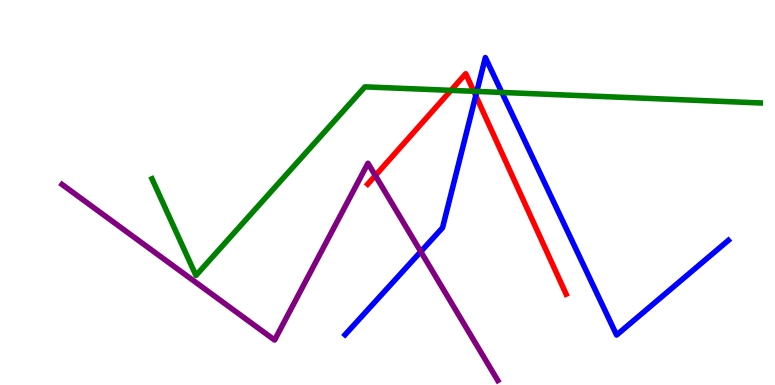[{'lines': ['blue', 'red'], 'intersections': [{'x': 6.14, 'y': 7.51}]}, {'lines': ['green', 'red'], 'intersections': [{'x': 5.82, 'y': 7.65}, {'x': 6.11, 'y': 7.63}]}, {'lines': ['purple', 'red'], 'intersections': [{'x': 4.84, 'y': 5.44}]}, {'lines': ['blue', 'green'], 'intersections': [{'x': 6.15, 'y': 7.63}, {'x': 6.48, 'y': 7.6}]}, {'lines': ['blue', 'purple'], 'intersections': [{'x': 5.43, 'y': 3.46}]}, {'lines': ['green', 'purple'], 'intersections': []}]